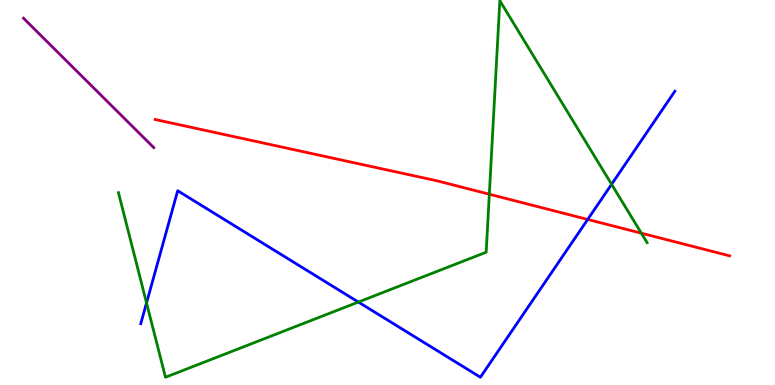[{'lines': ['blue', 'red'], 'intersections': [{'x': 7.58, 'y': 4.3}]}, {'lines': ['green', 'red'], 'intersections': [{'x': 6.31, 'y': 4.96}, {'x': 8.28, 'y': 3.94}]}, {'lines': ['purple', 'red'], 'intersections': []}, {'lines': ['blue', 'green'], 'intersections': [{'x': 1.89, 'y': 2.13}, {'x': 4.62, 'y': 2.15}, {'x': 7.89, 'y': 5.21}]}, {'lines': ['blue', 'purple'], 'intersections': []}, {'lines': ['green', 'purple'], 'intersections': []}]